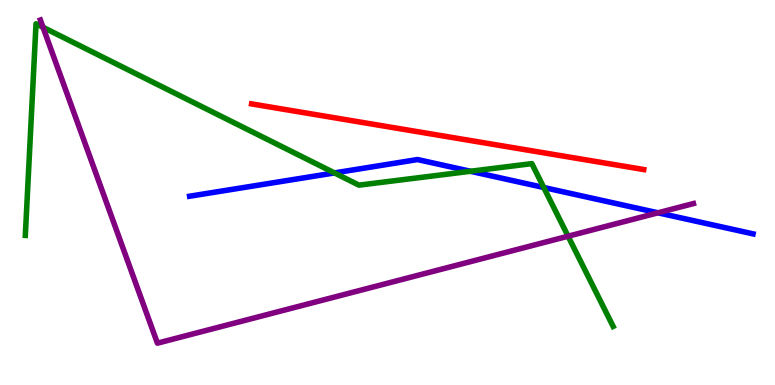[{'lines': ['blue', 'red'], 'intersections': []}, {'lines': ['green', 'red'], 'intersections': []}, {'lines': ['purple', 'red'], 'intersections': []}, {'lines': ['blue', 'green'], 'intersections': [{'x': 4.32, 'y': 5.51}, {'x': 6.07, 'y': 5.55}, {'x': 7.02, 'y': 5.13}]}, {'lines': ['blue', 'purple'], 'intersections': [{'x': 8.49, 'y': 4.47}]}, {'lines': ['green', 'purple'], 'intersections': [{'x': 0.555, 'y': 9.29}, {'x': 7.33, 'y': 3.86}]}]